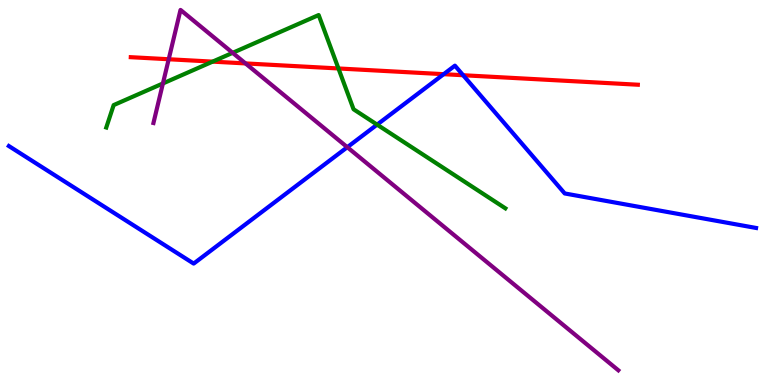[{'lines': ['blue', 'red'], 'intersections': [{'x': 5.72, 'y': 8.07}, {'x': 5.98, 'y': 8.05}]}, {'lines': ['green', 'red'], 'intersections': [{'x': 2.74, 'y': 8.4}, {'x': 4.37, 'y': 8.22}]}, {'lines': ['purple', 'red'], 'intersections': [{'x': 2.18, 'y': 8.46}, {'x': 3.17, 'y': 8.35}]}, {'lines': ['blue', 'green'], 'intersections': [{'x': 4.87, 'y': 6.76}]}, {'lines': ['blue', 'purple'], 'intersections': [{'x': 4.48, 'y': 6.18}]}, {'lines': ['green', 'purple'], 'intersections': [{'x': 2.1, 'y': 7.83}, {'x': 3.0, 'y': 8.63}]}]